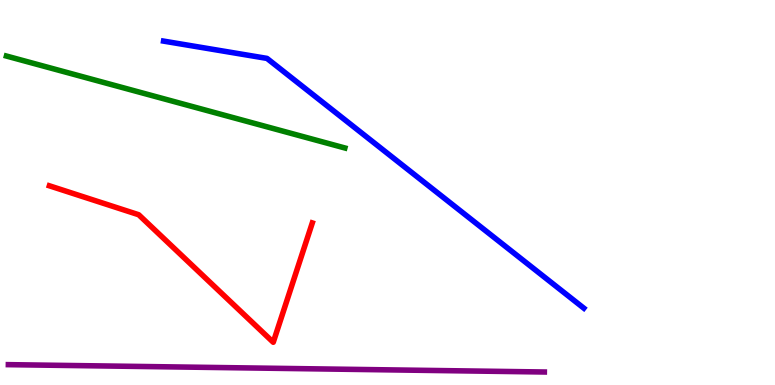[{'lines': ['blue', 'red'], 'intersections': []}, {'lines': ['green', 'red'], 'intersections': []}, {'lines': ['purple', 'red'], 'intersections': []}, {'lines': ['blue', 'green'], 'intersections': []}, {'lines': ['blue', 'purple'], 'intersections': []}, {'lines': ['green', 'purple'], 'intersections': []}]